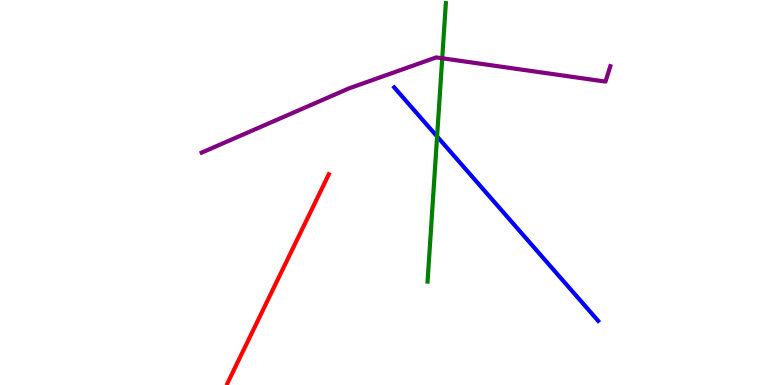[{'lines': ['blue', 'red'], 'intersections': []}, {'lines': ['green', 'red'], 'intersections': []}, {'lines': ['purple', 'red'], 'intersections': []}, {'lines': ['blue', 'green'], 'intersections': [{'x': 5.64, 'y': 6.46}]}, {'lines': ['blue', 'purple'], 'intersections': []}, {'lines': ['green', 'purple'], 'intersections': [{'x': 5.71, 'y': 8.49}]}]